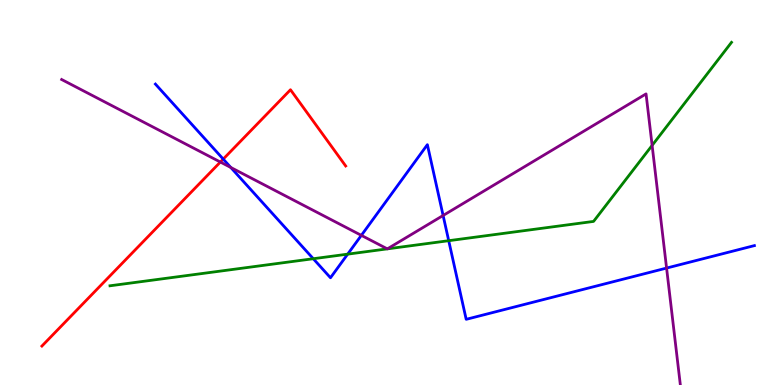[{'lines': ['blue', 'red'], 'intersections': [{'x': 2.88, 'y': 5.87}]}, {'lines': ['green', 'red'], 'intersections': []}, {'lines': ['purple', 'red'], 'intersections': [{'x': 2.84, 'y': 5.79}]}, {'lines': ['blue', 'green'], 'intersections': [{'x': 4.04, 'y': 3.28}, {'x': 4.49, 'y': 3.4}, {'x': 5.79, 'y': 3.75}]}, {'lines': ['blue', 'purple'], 'intersections': [{'x': 2.98, 'y': 5.65}, {'x': 4.66, 'y': 3.89}, {'x': 5.72, 'y': 4.4}, {'x': 8.6, 'y': 3.04}]}, {'lines': ['green', 'purple'], 'intersections': [{'x': 5.0, 'y': 3.54}, {'x': 5.0, 'y': 3.54}, {'x': 8.41, 'y': 6.22}]}]